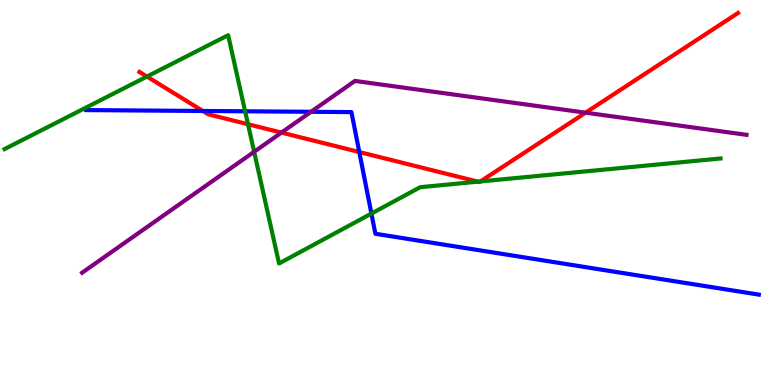[{'lines': ['blue', 'red'], 'intersections': [{'x': 2.62, 'y': 7.12}, {'x': 4.64, 'y': 6.05}]}, {'lines': ['green', 'red'], 'intersections': [{'x': 1.9, 'y': 8.01}, {'x': 3.2, 'y': 6.77}, {'x': 6.17, 'y': 5.28}, {'x': 6.2, 'y': 5.29}]}, {'lines': ['purple', 'red'], 'intersections': [{'x': 3.63, 'y': 6.56}, {'x': 7.56, 'y': 7.07}]}, {'lines': ['blue', 'green'], 'intersections': [{'x': 3.16, 'y': 7.11}, {'x': 4.79, 'y': 4.45}]}, {'lines': ['blue', 'purple'], 'intersections': [{'x': 4.01, 'y': 7.1}]}, {'lines': ['green', 'purple'], 'intersections': [{'x': 3.28, 'y': 6.06}]}]